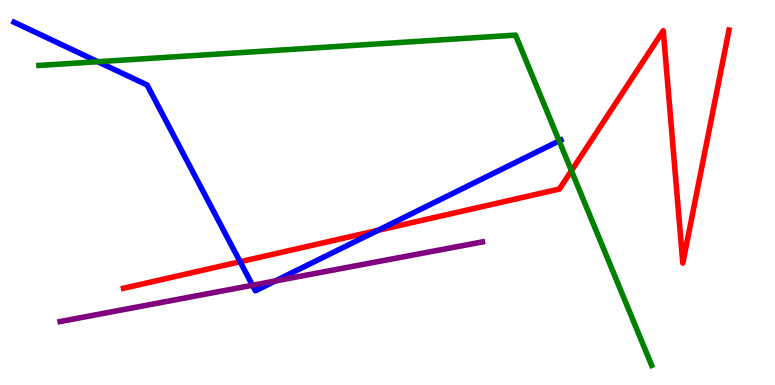[{'lines': ['blue', 'red'], 'intersections': [{'x': 3.1, 'y': 3.2}, {'x': 4.88, 'y': 4.02}]}, {'lines': ['green', 'red'], 'intersections': [{'x': 7.37, 'y': 5.57}]}, {'lines': ['purple', 'red'], 'intersections': []}, {'lines': ['blue', 'green'], 'intersections': [{'x': 1.26, 'y': 8.4}, {'x': 7.21, 'y': 6.34}]}, {'lines': ['blue', 'purple'], 'intersections': [{'x': 3.26, 'y': 2.59}, {'x': 3.55, 'y': 2.7}]}, {'lines': ['green', 'purple'], 'intersections': []}]